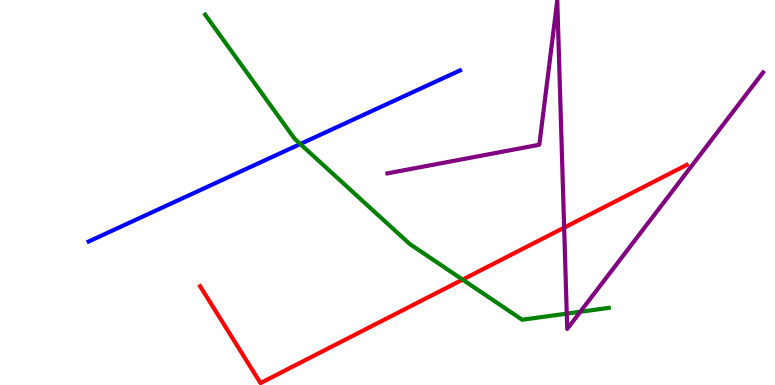[{'lines': ['blue', 'red'], 'intersections': []}, {'lines': ['green', 'red'], 'intersections': [{'x': 5.97, 'y': 2.74}]}, {'lines': ['purple', 'red'], 'intersections': [{'x': 7.28, 'y': 4.09}]}, {'lines': ['blue', 'green'], 'intersections': [{'x': 3.87, 'y': 6.26}]}, {'lines': ['blue', 'purple'], 'intersections': []}, {'lines': ['green', 'purple'], 'intersections': [{'x': 7.31, 'y': 1.85}, {'x': 7.49, 'y': 1.9}]}]